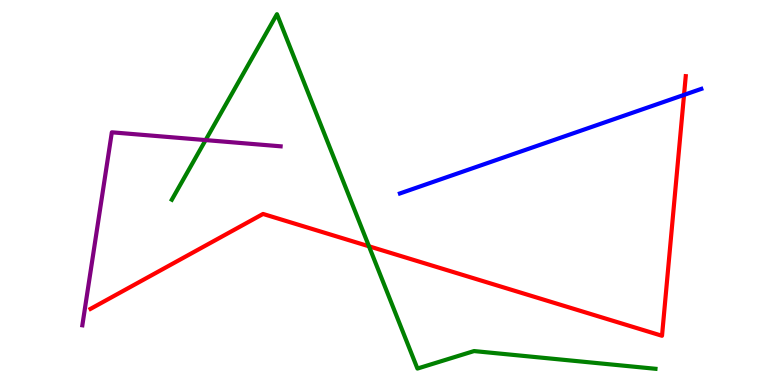[{'lines': ['blue', 'red'], 'intersections': [{'x': 8.83, 'y': 7.54}]}, {'lines': ['green', 'red'], 'intersections': [{'x': 4.76, 'y': 3.6}]}, {'lines': ['purple', 'red'], 'intersections': []}, {'lines': ['blue', 'green'], 'intersections': []}, {'lines': ['blue', 'purple'], 'intersections': []}, {'lines': ['green', 'purple'], 'intersections': [{'x': 2.65, 'y': 6.36}]}]